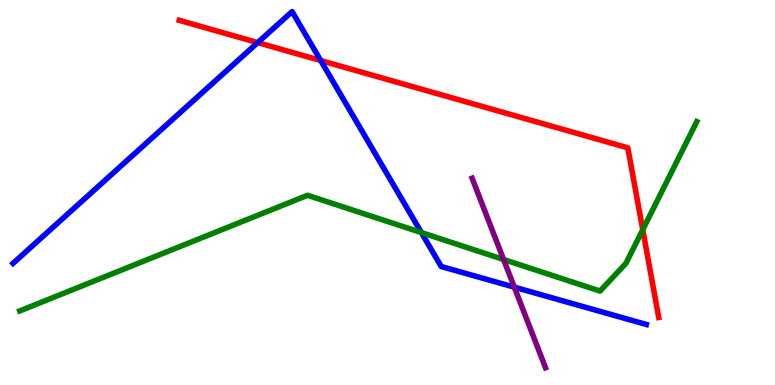[{'lines': ['blue', 'red'], 'intersections': [{'x': 3.33, 'y': 8.89}, {'x': 4.14, 'y': 8.43}]}, {'lines': ['green', 'red'], 'intersections': [{'x': 8.29, 'y': 4.03}]}, {'lines': ['purple', 'red'], 'intersections': []}, {'lines': ['blue', 'green'], 'intersections': [{'x': 5.44, 'y': 3.96}]}, {'lines': ['blue', 'purple'], 'intersections': [{'x': 6.64, 'y': 2.54}]}, {'lines': ['green', 'purple'], 'intersections': [{'x': 6.5, 'y': 3.26}]}]